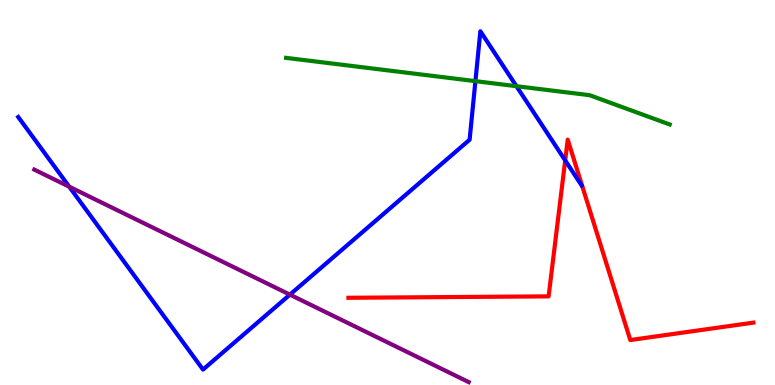[{'lines': ['blue', 'red'], 'intersections': [{'x': 7.29, 'y': 5.83}]}, {'lines': ['green', 'red'], 'intersections': []}, {'lines': ['purple', 'red'], 'intersections': []}, {'lines': ['blue', 'green'], 'intersections': [{'x': 6.13, 'y': 7.89}, {'x': 6.66, 'y': 7.76}]}, {'lines': ['blue', 'purple'], 'intersections': [{'x': 0.893, 'y': 5.15}, {'x': 3.74, 'y': 2.35}]}, {'lines': ['green', 'purple'], 'intersections': []}]